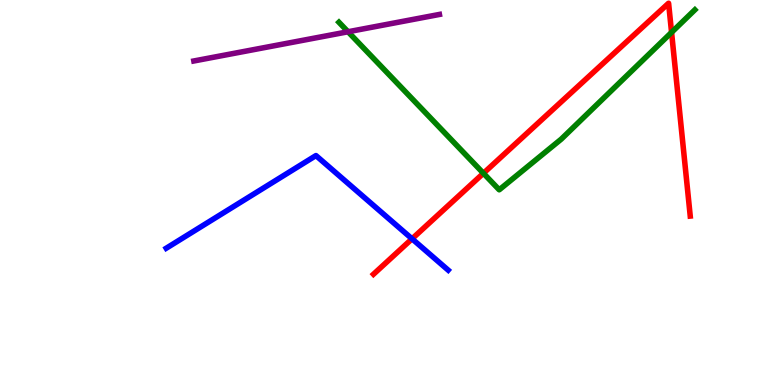[{'lines': ['blue', 'red'], 'intersections': [{'x': 5.32, 'y': 3.8}]}, {'lines': ['green', 'red'], 'intersections': [{'x': 6.24, 'y': 5.5}, {'x': 8.67, 'y': 9.16}]}, {'lines': ['purple', 'red'], 'intersections': []}, {'lines': ['blue', 'green'], 'intersections': []}, {'lines': ['blue', 'purple'], 'intersections': []}, {'lines': ['green', 'purple'], 'intersections': [{'x': 4.49, 'y': 9.18}]}]